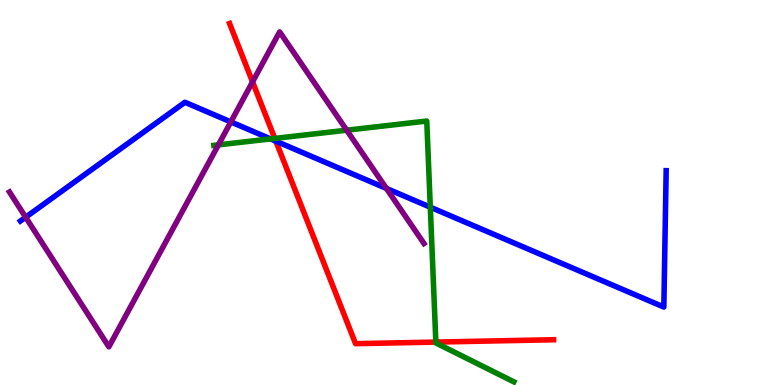[{'lines': ['blue', 'red'], 'intersections': [{'x': 3.56, 'y': 6.33}]}, {'lines': ['green', 'red'], 'intersections': [{'x': 3.55, 'y': 6.4}, {'x': 5.62, 'y': 1.11}]}, {'lines': ['purple', 'red'], 'intersections': [{'x': 3.26, 'y': 7.87}]}, {'lines': ['blue', 'green'], 'intersections': [{'x': 3.49, 'y': 6.39}, {'x': 5.55, 'y': 4.62}]}, {'lines': ['blue', 'purple'], 'intersections': [{'x': 0.331, 'y': 4.36}, {'x': 2.98, 'y': 6.83}, {'x': 4.99, 'y': 5.11}]}, {'lines': ['green', 'purple'], 'intersections': [{'x': 2.82, 'y': 6.24}, {'x': 4.47, 'y': 6.62}]}]